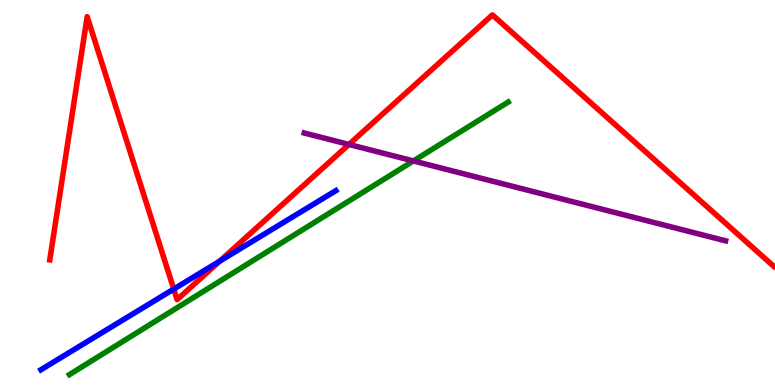[{'lines': ['blue', 'red'], 'intersections': [{'x': 2.24, 'y': 2.49}, {'x': 2.83, 'y': 3.22}]}, {'lines': ['green', 'red'], 'intersections': []}, {'lines': ['purple', 'red'], 'intersections': [{'x': 4.5, 'y': 6.25}]}, {'lines': ['blue', 'green'], 'intersections': []}, {'lines': ['blue', 'purple'], 'intersections': []}, {'lines': ['green', 'purple'], 'intersections': [{'x': 5.33, 'y': 5.82}]}]